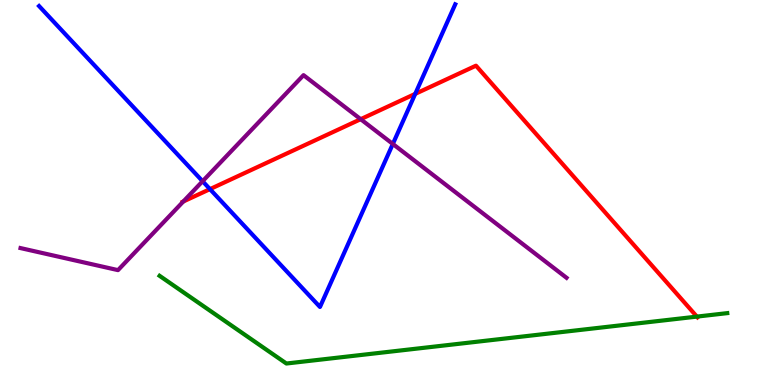[{'lines': ['blue', 'red'], 'intersections': [{'x': 2.71, 'y': 5.09}, {'x': 5.36, 'y': 7.56}]}, {'lines': ['green', 'red'], 'intersections': [{'x': 8.99, 'y': 1.78}]}, {'lines': ['purple', 'red'], 'intersections': [{'x': 2.37, 'y': 4.77}, {'x': 4.65, 'y': 6.9}]}, {'lines': ['blue', 'green'], 'intersections': []}, {'lines': ['blue', 'purple'], 'intersections': [{'x': 2.61, 'y': 5.29}, {'x': 5.07, 'y': 6.26}]}, {'lines': ['green', 'purple'], 'intersections': []}]